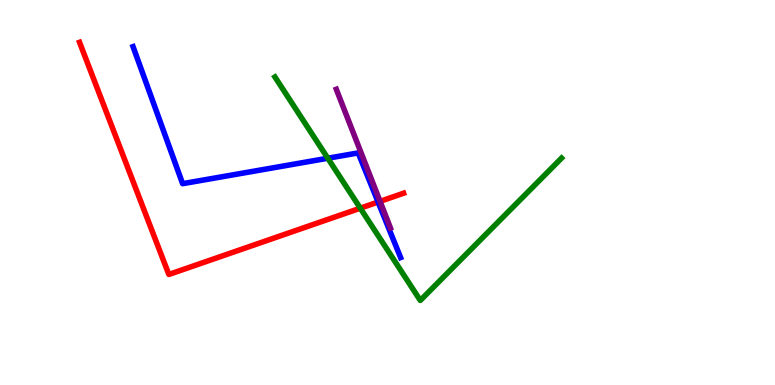[{'lines': ['blue', 'red'], 'intersections': [{'x': 4.88, 'y': 4.75}]}, {'lines': ['green', 'red'], 'intersections': [{'x': 4.65, 'y': 4.59}]}, {'lines': ['purple', 'red'], 'intersections': [{'x': 4.9, 'y': 4.77}]}, {'lines': ['blue', 'green'], 'intersections': [{'x': 4.23, 'y': 5.89}]}, {'lines': ['blue', 'purple'], 'intersections': []}, {'lines': ['green', 'purple'], 'intersections': []}]